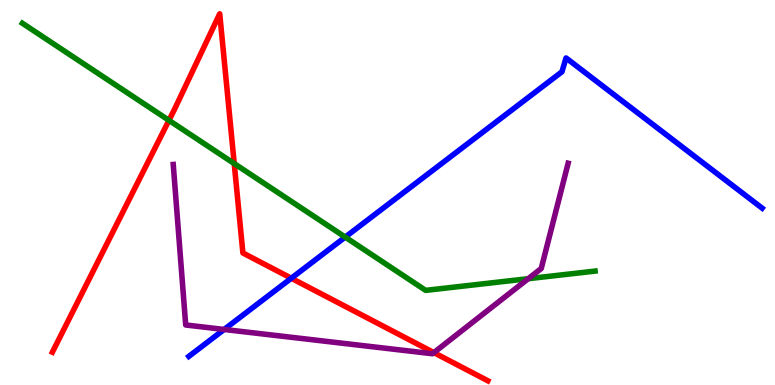[{'lines': ['blue', 'red'], 'intersections': [{'x': 3.76, 'y': 2.77}]}, {'lines': ['green', 'red'], 'intersections': [{'x': 2.18, 'y': 6.87}, {'x': 3.02, 'y': 5.75}]}, {'lines': ['purple', 'red'], 'intersections': [{'x': 5.6, 'y': 0.841}]}, {'lines': ['blue', 'green'], 'intersections': [{'x': 4.45, 'y': 3.84}]}, {'lines': ['blue', 'purple'], 'intersections': [{'x': 2.89, 'y': 1.44}]}, {'lines': ['green', 'purple'], 'intersections': [{'x': 6.82, 'y': 2.76}]}]